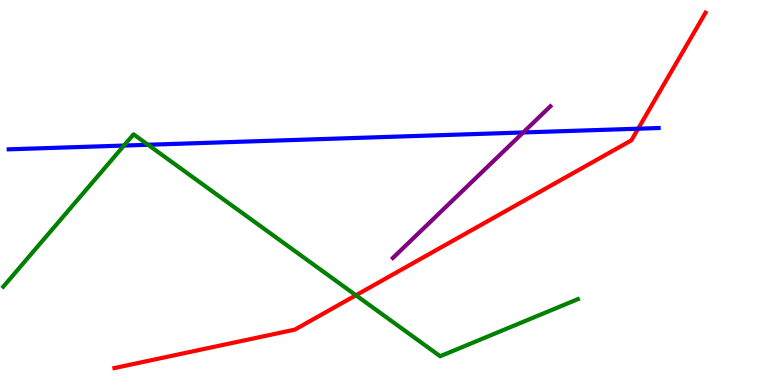[{'lines': ['blue', 'red'], 'intersections': [{'x': 8.23, 'y': 6.66}]}, {'lines': ['green', 'red'], 'intersections': [{'x': 4.59, 'y': 2.33}]}, {'lines': ['purple', 'red'], 'intersections': []}, {'lines': ['blue', 'green'], 'intersections': [{'x': 1.6, 'y': 6.22}, {'x': 1.91, 'y': 6.24}]}, {'lines': ['blue', 'purple'], 'intersections': [{'x': 6.75, 'y': 6.56}]}, {'lines': ['green', 'purple'], 'intersections': []}]